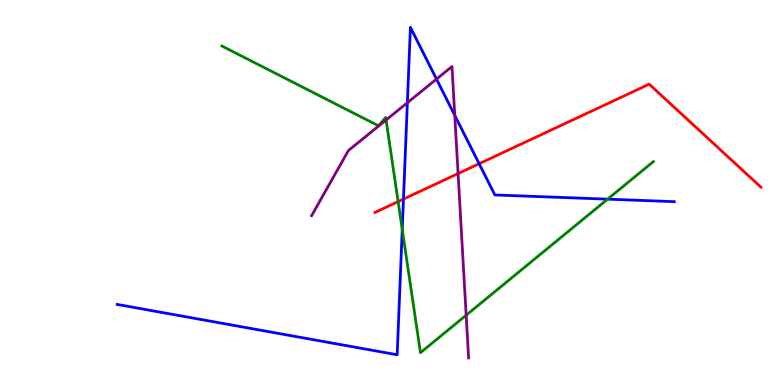[{'lines': ['blue', 'red'], 'intersections': [{'x': 5.21, 'y': 4.83}, {'x': 6.18, 'y': 5.75}]}, {'lines': ['green', 'red'], 'intersections': [{'x': 5.14, 'y': 4.76}]}, {'lines': ['purple', 'red'], 'intersections': [{'x': 5.91, 'y': 5.49}]}, {'lines': ['blue', 'green'], 'intersections': [{'x': 5.19, 'y': 4.04}, {'x': 7.84, 'y': 4.83}]}, {'lines': ['blue', 'purple'], 'intersections': [{'x': 5.26, 'y': 7.33}, {'x': 5.63, 'y': 7.95}, {'x': 5.87, 'y': 7.0}]}, {'lines': ['green', 'purple'], 'intersections': [{'x': 4.98, 'y': 6.88}, {'x': 6.02, 'y': 1.81}]}]